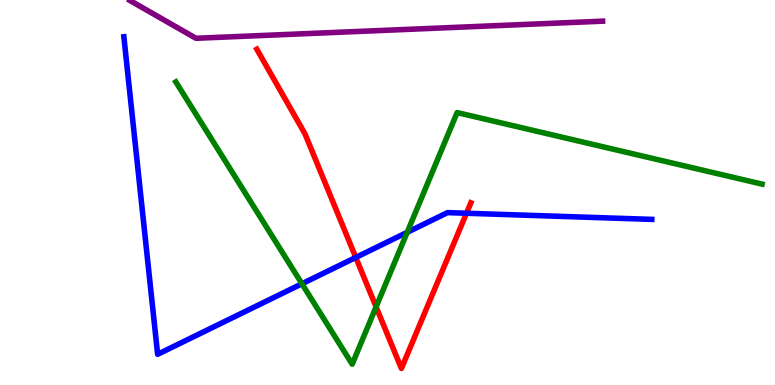[{'lines': ['blue', 'red'], 'intersections': [{'x': 4.59, 'y': 3.31}, {'x': 6.02, 'y': 4.46}]}, {'lines': ['green', 'red'], 'intersections': [{'x': 4.85, 'y': 2.03}]}, {'lines': ['purple', 'red'], 'intersections': []}, {'lines': ['blue', 'green'], 'intersections': [{'x': 3.9, 'y': 2.63}, {'x': 5.25, 'y': 3.97}]}, {'lines': ['blue', 'purple'], 'intersections': []}, {'lines': ['green', 'purple'], 'intersections': []}]